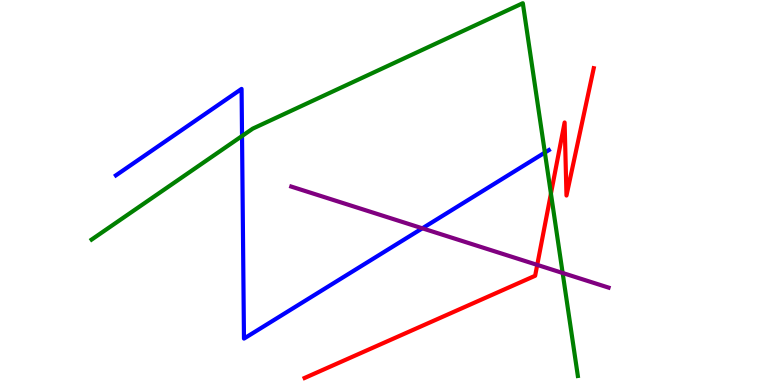[{'lines': ['blue', 'red'], 'intersections': []}, {'lines': ['green', 'red'], 'intersections': [{'x': 7.11, 'y': 4.97}]}, {'lines': ['purple', 'red'], 'intersections': [{'x': 6.93, 'y': 3.12}]}, {'lines': ['blue', 'green'], 'intersections': [{'x': 3.12, 'y': 6.47}, {'x': 7.03, 'y': 6.04}]}, {'lines': ['blue', 'purple'], 'intersections': [{'x': 5.45, 'y': 4.07}]}, {'lines': ['green', 'purple'], 'intersections': [{'x': 7.26, 'y': 2.91}]}]